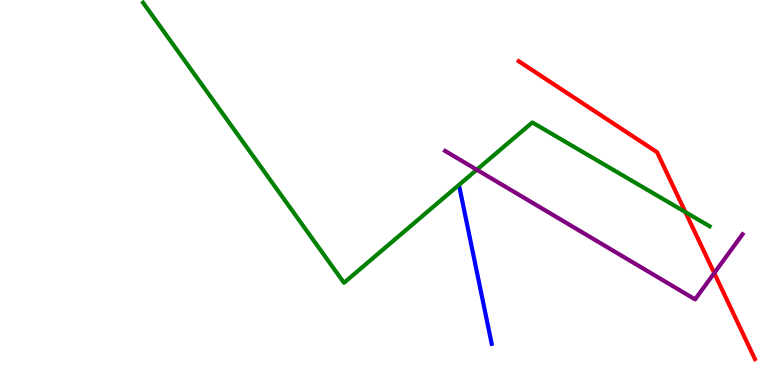[{'lines': ['blue', 'red'], 'intersections': []}, {'lines': ['green', 'red'], 'intersections': [{'x': 8.84, 'y': 4.49}]}, {'lines': ['purple', 'red'], 'intersections': [{'x': 9.22, 'y': 2.91}]}, {'lines': ['blue', 'green'], 'intersections': []}, {'lines': ['blue', 'purple'], 'intersections': []}, {'lines': ['green', 'purple'], 'intersections': [{'x': 6.15, 'y': 5.59}]}]